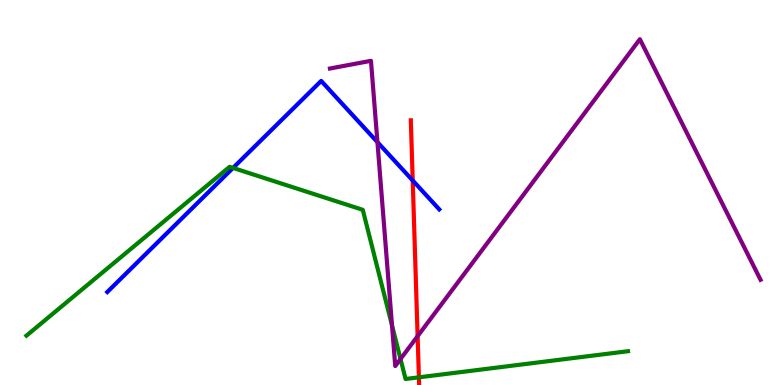[{'lines': ['blue', 'red'], 'intersections': [{'x': 5.33, 'y': 5.31}]}, {'lines': ['green', 'red'], 'intersections': [{'x': 5.41, 'y': 0.199}]}, {'lines': ['purple', 'red'], 'intersections': [{'x': 5.39, 'y': 1.27}]}, {'lines': ['blue', 'green'], 'intersections': [{'x': 3.01, 'y': 5.64}]}, {'lines': ['blue', 'purple'], 'intersections': [{'x': 4.87, 'y': 6.31}]}, {'lines': ['green', 'purple'], 'intersections': [{'x': 5.06, 'y': 1.55}, {'x': 5.17, 'y': 0.675}]}]